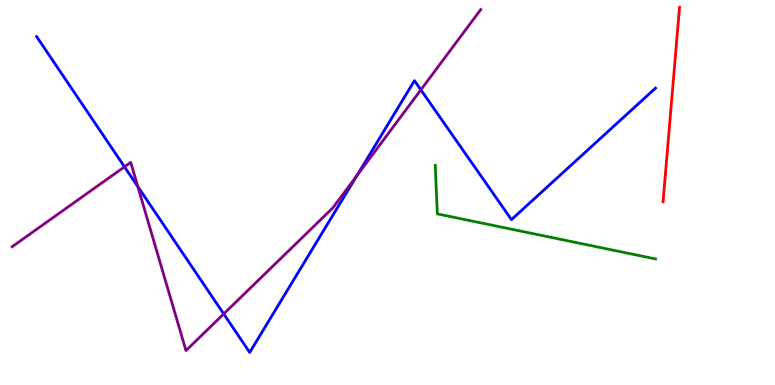[{'lines': ['blue', 'red'], 'intersections': []}, {'lines': ['green', 'red'], 'intersections': []}, {'lines': ['purple', 'red'], 'intersections': []}, {'lines': ['blue', 'green'], 'intersections': []}, {'lines': ['blue', 'purple'], 'intersections': [{'x': 1.61, 'y': 5.67}, {'x': 1.78, 'y': 5.15}, {'x': 2.89, 'y': 1.85}, {'x': 4.6, 'y': 5.43}, {'x': 5.43, 'y': 7.67}]}, {'lines': ['green', 'purple'], 'intersections': []}]